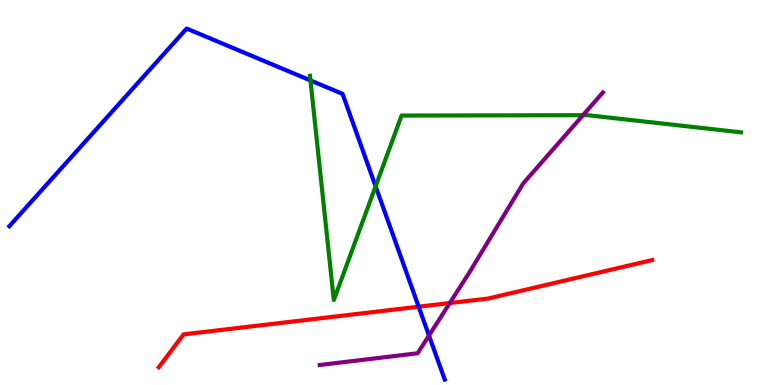[{'lines': ['blue', 'red'], 'intersections': [{'x': 5.4, 'y': 2.03}]}, {'lines': ['green', 'red'], 'intersections': []}, {'lines': ['purple', 'red'], 'intersections': [{'x': 5.8, 'y': 2.13}]}, {'lines': ['blue', 'green'], 'intersections': [{'x': 4.01, 'y': 7.91}, {'x': 4.85, 'y': 5.16}]}, {'lines': ['blue', 'purple'], 'intersections': [{'x': 5.54, 'y': 1.28}]}, {'lines': ['green', 'purple'], 'intersections': [{'x': 7.52, 'y': 7.01}]}]